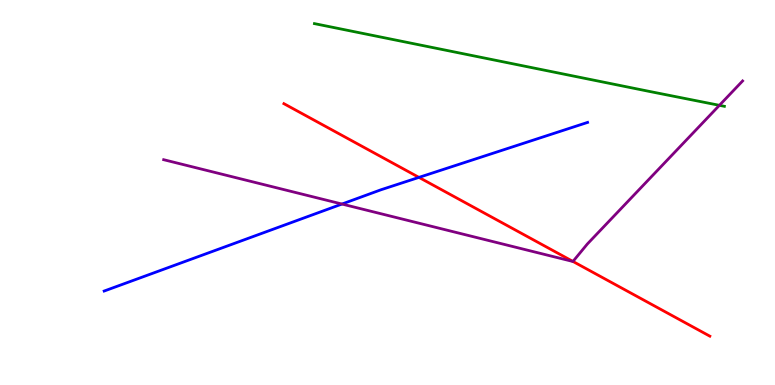[{'lines': ['blue', 'red'], 'intersections': [{'x': 5.41, 'y': 5.39}]}, {'lines': ['green', 'red'], 'intersections': []}, {'lines': ['purple', 'red'], 'intersections': [{'x': 7.39, 'y': 3.21}]}, {'lines': ['blue', 'green'], 'intersections': []}, {'lines': ['blue', 'purple'], 'intersections': [{'x': 4.41, 'y': 4.7}]}, {'lines': ['green', 'purple'], 'intersections': [{'x': 9.28, 'y': 7.26}]}]